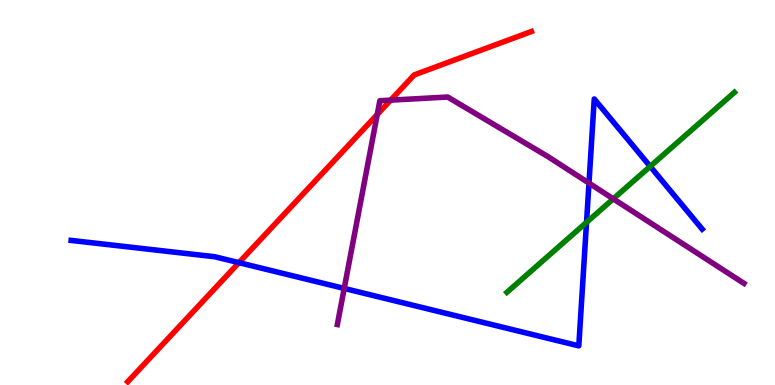[{'lines': ['blue', 'red'], 'intersections': [{'x': 3.08, 'y': 3.18}]}, {'lines': ['green', 'red'], 'intersections': []}, {'lines': ['purple', 'red'], 'intersections': [{'x': 4.87, 'y': 7.02}, {'x': 5.04, 'y': 7.4}]}, {'lines': ['blue', 'green'], 'intersections': [{'x': 7.57, 'y': 4.22}, {'x': 8.39, 'y': 5.68}]}, {'lines': ['blue', 'purple'], 'intersections': [{'x': 4.44, 'y': 2.51}, {'x': 7.6, 'y': 5.24}]}, {'lines': ['green', 'purple'], 'intersections': [{'x': 7.91, 'y': 4.84}]}]